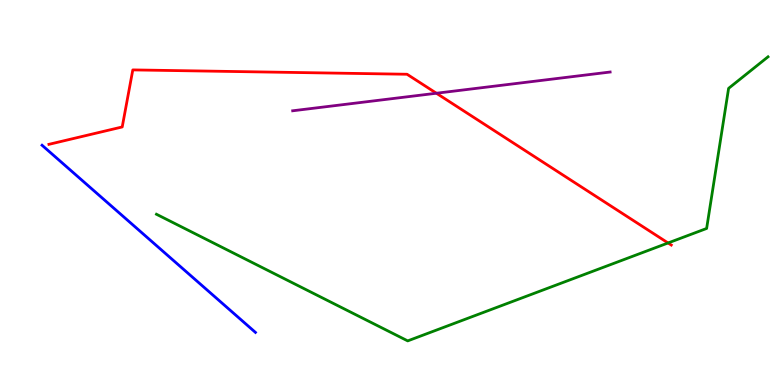[{'lines': ['blue', 'red'], 'intersections': []}, {'lines': ['green', 'red'], 'intersections': [{'x': 8.62, 'y': 3.69}]}, {'lines': ['purple', 'red'], 'intersections': [{'x': 5.63, 'y': 7.58}]}, {'lines': ['blue', 'green'], 'intersections': []}, {'lines': ['blue', 'purple'], 'intersections': []}, {'lines': ['green', 'purple'], 'intersections': []}]